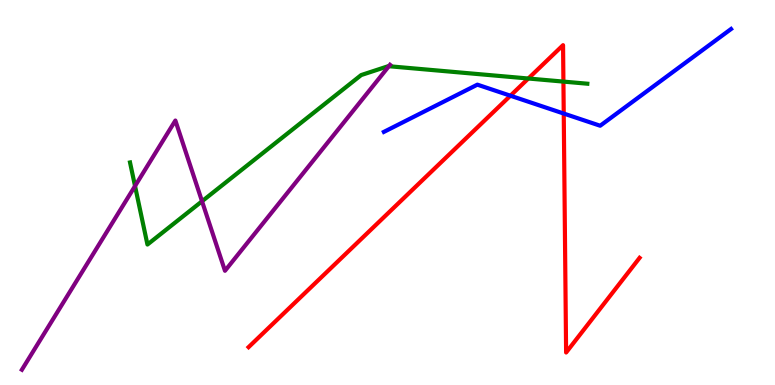[{'lines': ['blue', 'red'], 'intersections': [{'x': 6.59, 'y': 7.51}, {'x': 7.27, 'y': 7.05}]}, {'lines': ['green', 'red'], 'intersections': [{'x': 6.82, 'y': 7.96}, {'x': 7.27, 'y': 7.88}]}, {'lines': ['purple', 'red'], 'intersections': []}, {'lines': ['blue', 'green'], 'intersections': []}, {'lines': ['blue', 'purple'], 'intersections': []}, {'lines': ['green', 'purple'], 'intersections': [{'x': 1.74, 'y': 5.17}, {'x': 2.61, 'y': 4.77}, {'x': 5.02, 'y': 8.28}]}]